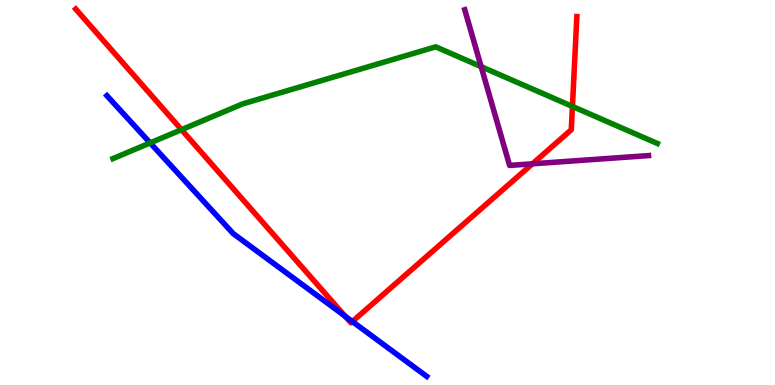[{'lines': ['blue', 'red'], 'intersections': [{'x': 4.45, 'y': 1.79}, {'x': 4.55, 'y': 1.65}]}, {'lines': ['green', 'red'], 'intersections': [{'x': 2.34, 'y': 6.63}, {'x': 7.39, 'y': 7.24}]}, {'lines': ['purple', 'red'], 'intersections': [{'x': 6.87, 'y': 5.75}]}, {'lines': ['blue', 'green'], 'intersections': [{'x': 1.94, 'y': 6.29}]}, {'lines': ['blue', 'purple'], 'intersections': []}, {'lines': ['green', 'purple'], 'intersections': [{'x': 6.21, 'y': 8.27}]}]